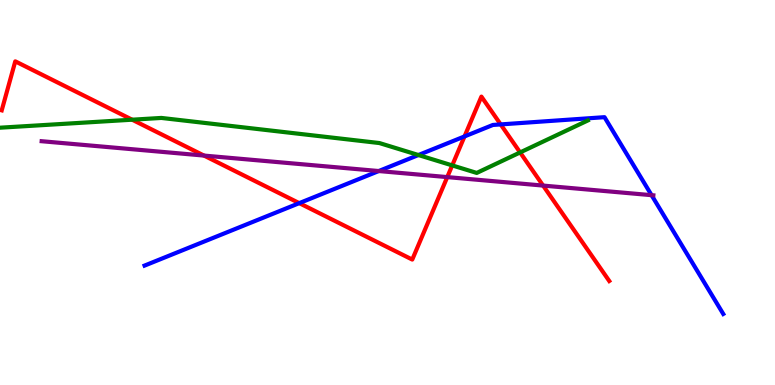[{'lines': ['blue', 'red'], 'intersections': [{'x': 3.86, 'y': 4.72}, {'x': 5.99, 'y': 6.46}, {'x': 6.46, 'y': 6.77}]}, {'lines': ['green', 'red'], 'intersections': [{'x': 1.71, 'y': 6.89}, {'x': 5.84, 'y': 5.7}, {'x': 6.71, 'y': 6.04}]}, {'lines': ['purple', 'red'], 'intersections': [{'x': 2.63, 'y': 5.96}, {'x': 5.77, 'y': 5.4}, {'x': 7.01, 'y': 5.18}]}, {'lines': ['blue', 'green'], 'intersections': [{'x': 5.4, 'y': 5.97}]}, {'lines': ['blue', 'purple'], 'intersections': [{'x': 4.89, 'y': 5.56}, {'x': 8.41, 'y': 4.93}]}, {'lines': ['green', 'purple'], 'intersections': []}]